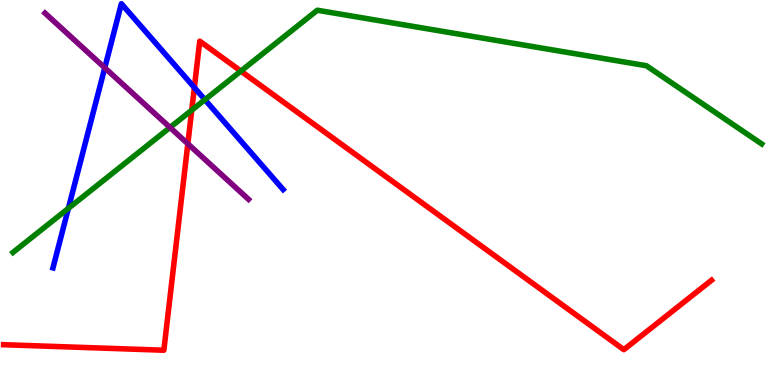[{'lines': ['blue', 'red'], 'intersections': [{'x': 2.51, 'y': 7.73}]}, {'lines': ['green', 'red'], 'intersections': [{'x': 2.47, 'y': 7.14}, {'x': 3.11, 'y': 8.15}]}, {'lines': ['purple', 'red'], 'intersections': [{'x': 2.42, 'y': 6.27}]}, {'lines': ['blue', 'green'], 'intersections': [{'x': 0.883, 'y': 4.59}, {'x': 2.64, 'y': 7.41}]}, {'lines': ['blue', 'purple'], 'intersections': [{'x': 1.35, 'y': 8.24}]}, {'lines': ['green', 'purple'], 'intersections': [{'x': 2.19, 'y': 6.69}]}]